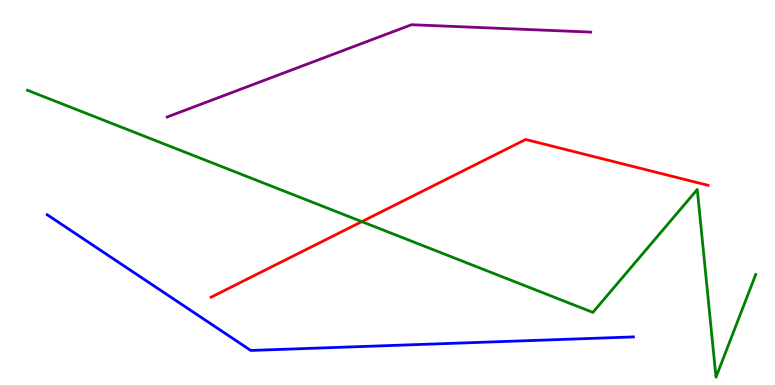[{'lines': ['blue', 'red'], 'intersections': []}, {'lines': ['green', 'red'], 'intersections': [{'x': 4.67, 'y': 4.24}]}, {'lines': ['purple', 'red'], 'intersections': []}, {'lines': ['blue', 'green'], 'intersections': []}, {'lines': ['blue', 'purple'], 'intersections': []}, {'lines': ['green', 'purple'], 'intersections': []}]